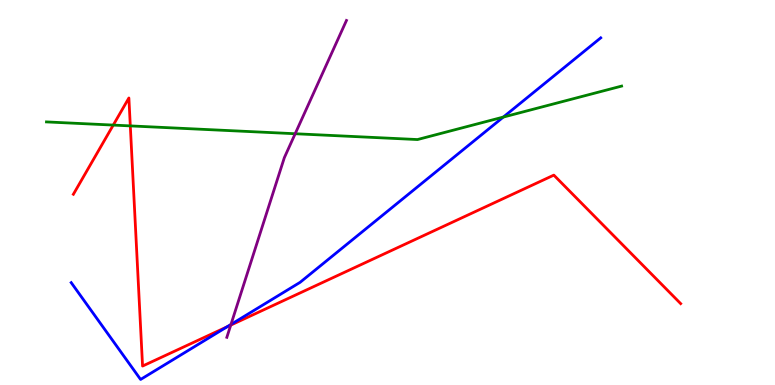[{'lines': ['blue', 'red'], 'intersections': [{'x': 2.93, 'y': 1.51}]}, {'lines': ['green', 'red'], 'intersections': [{'x': 1.46, 'y': 6.75}, {'x': 1.68, 'y': 6.73}]}, {'lines': ['purple', 'red'], 'intersections': [{'x': 2.98, 'y': 1.56}]}, {'lines': ['blue', 'green'], 'intersections': [{'x': 6.49, 'y': 6.96}]}, {'lines': ['blue', 'purple'], 'intersections': [{'x': 2.98, 'y': 1.57}]}, {'lines': ['green', 'purple'], 'intersections': [{'x': 3.81, 'y': 6.53}]}]